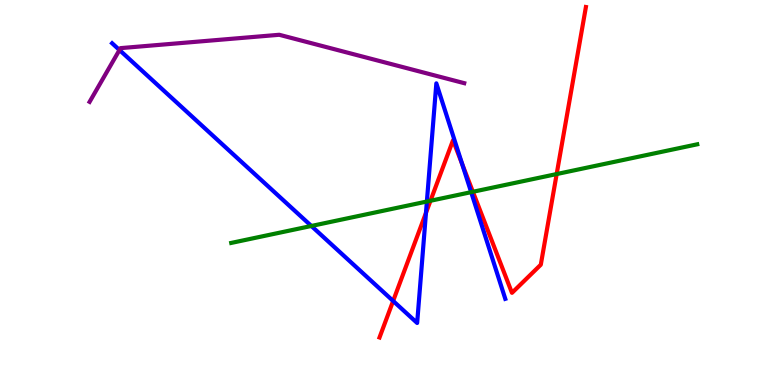[{'lines': ['blue', 'red'], 'intersections': [{'x': 5.07, 'y': 2.18}, {'x': 5.5, 'y': 4.47}, {'x': 5.96, 'y': 5.74}]}, {'lines': ['green', 'red'], 'intersections': [{'x': 5.55, 'y': 4.79}, {'x': 6.1, 'y': 5.02}, {'x': 7.18, 'y': 5.48}]}, {'lines': ['purple', 'red'], 'intersections': []}, {'lines': ['blue', 'green'], 'intersections': [{'x': 4.02, 'y': 4.13}, {'x': 5.51, 'y': 4.77}, {'x': 6.08, 'y': 5.01}]}, {'lines': ['blue', 'purple'], 'intersections': [{'x': 1.54, 'y': 8.7}]}, {'lines': ['green', 'purple'], 'intersections': []}]